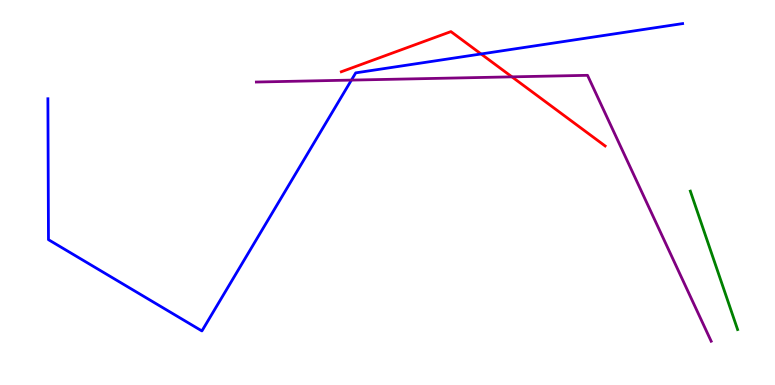[{'lines': ['blue', 'red'], 'intersections': [{'x': 6.21, 'y': 8.6}]}, {'lines': ['green', 'red'], 'intersections': []}, {'lines': ['purple', 'red'], 'intersections': [{'x': 6.61, 'y': 8.0}]}, {'lines': ['blue', 'green'], 'intersections': []}, {'lines': ['blue', 'purple'], 'intersections': [{'x': 4.53, 'y': 7.92}]}, {'lines': ['green', 'purple'], 'intersections': []}]